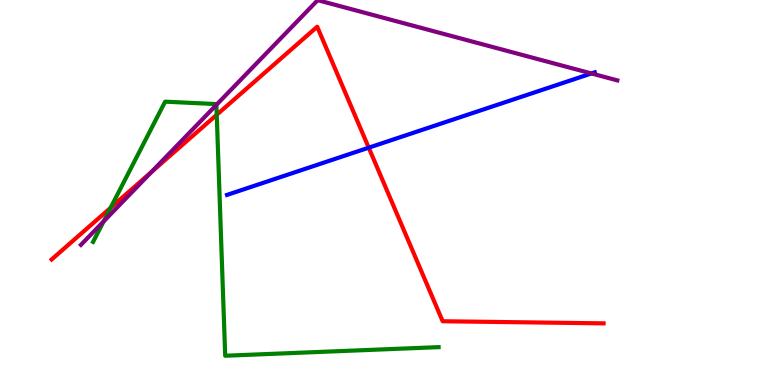[{'lines': ['blue', 'red'], 'intersections': [{'x': 4.76, 'y': 6.16}]}, {'lines': ['green', 'red'], 'intersections': [{'x': 1.43, 'y': 4.6}, {'x': 2.8, 'y': 7.02}]}, {'lines': ['purple', 'red'], 'intersections': [{'x': 1.95, 'y': 5.53}]}, {'lines': ['blue', 'green'], 'intersections': []}, {'lines': ['blue', 'purple'], 'intersections': [{'x': 7.63, 'y': 8.09}]}, {'lines': ['green', 'purple'], 'intersections': [{'x': 1.34, 'y': 4.25}, {'x': 2.79, 'y': 7.28}]}]